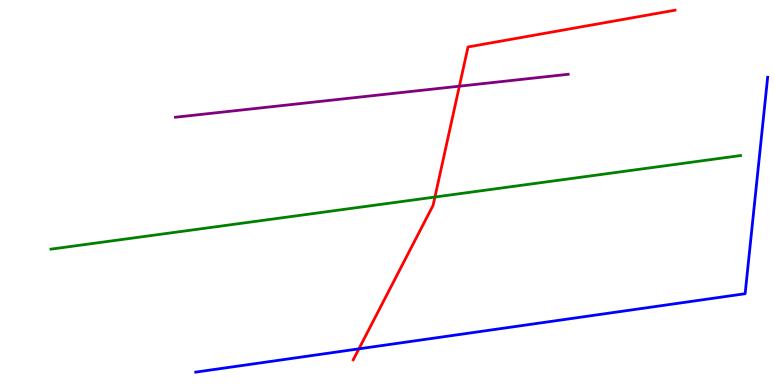[{'lines': ['blue', 'red'], 'intersections': [{'x': 4.63, 'y': 0.939}]}, {'lines': ['green', 'red'], 'intersections': [{'x': 5.61, 'y': 4.88}]}, {'lines': ['purple', 'red'], 'intersections': [{'x': 5.93, 'y': 7.76}]}, {'lines': ['blue', 'green'], 'intersections': []}, {'lines': ['blue', 'purple'], 'intersections': []}, {'lines': ['green', 'purple'], 'intersections': []}]